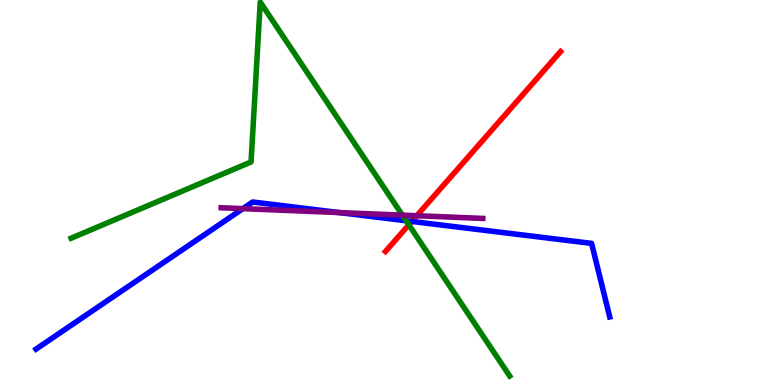[{'lines': ['blue', 'red'], 'intersections': [{'x': 5.31, 'y': 4.25}]}, {'lines': ['green', 'red'], 'intersections': [{'x': 5.28, 'y': 4.16}]}, {'lines': ['purple', 'red'], 'intersections': [{'x': 5.38, 'y': 4.4}]}, {'lines': ['blue', 'green'], 'intersections': [{'x': 5.24, 'y': 4.27}]}, {'lines': ['blue', 'purple'], 'intersections': [{'x': 3.13, 'y': 4.58}, {'x': 4.38, 'y': 4.48}]}, {'lines': ['green', 'purple'], 'intersections': [{'x': 5.19, 'y': 4.41}]}]